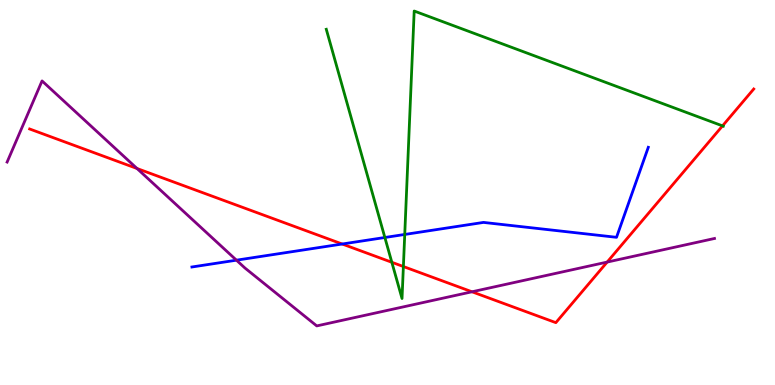[{'lines': ['blue', 'red'], 'intersections': [{'x': 4.42, 'y': 3.66}]}, {'lines': ['green', 'red'], 'intersections': [{'x': 5.06, 'y': 3.19}, {'x': 5.2, 'y': 3.08}, {'x': 9.32, 'y': 6.73}]}, {'lines': ['purple', 'red'], 'intersections': [{'x': 1.77, 'y': 5.62}, {'x': 6.09, 'y': 2.42}, {'x': 7.83, 'y': 3.19}]}, {'lines': ['blue', 'green'], 'intersections': [{'x': 4.97, 'y': 3.83}, {'x': 5.22, 'y': 3.91}]}, {'lines': ['blue', 'purple'], 'intersections': [{'x': 3.05, 'y': 3.24}]}, {'lines': ['green', 'purple'], 'intersections': []}]